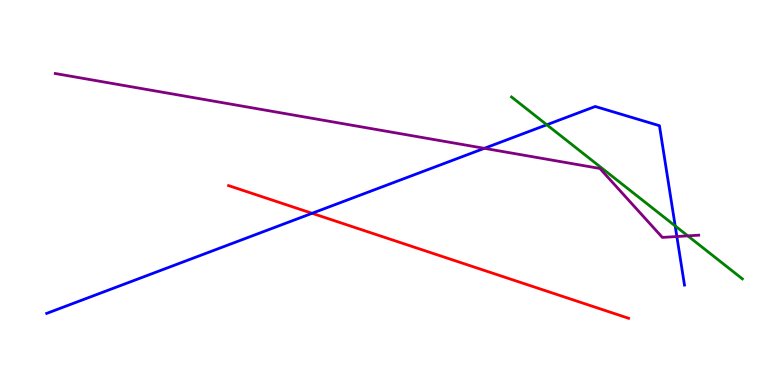[{'lines': ['blue', 'red'], 'intersections': [{'x': 4.03, 'y': 4.46}]}, {'lines': ['green', 'red'], 'intersections': []}, {'lines': ['purple', 'red'], 'intersections': []}, {'lines': ['blue', 'green'], 'intersections': [{'x': 7.06, 'y': 6.76}, {'x': 8.71, 'y': 4.13}]}, {'lines': ['blue', 'purple'], 'intersections': [{'x': 6.25, 'y': 6.15}, {'x': 8.73, 'y': 3.86}]}, {'lines': ['green', 'purple'], 'intersections': [{'x': 8.87, 'y': 3.87}]}]